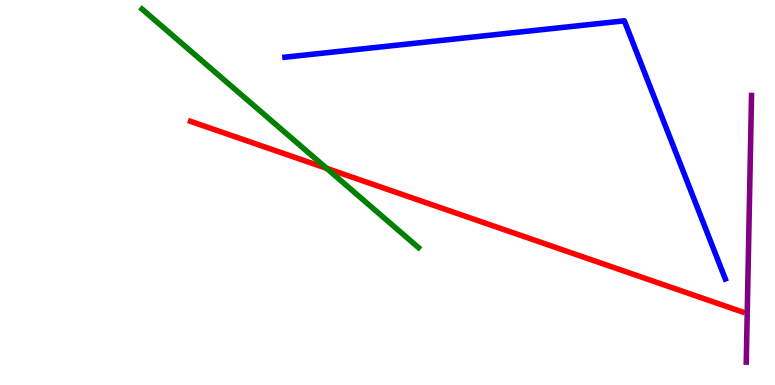[{'lines': ['blue', 'red'], 'intersections': []}, {'lines': ['green', 'red'], 'intersections': [{'x': 4.21, 'y': 5.63}]}, {'lines': ['purple', 'red'], 'intersections': []}, {'lines': ['blue', 'green'], 'intersections': []}, {'lines': ['blue', 'purple'], 'intersections': []}, {'lines': ['green', 'purple'], 'intersections': []}]